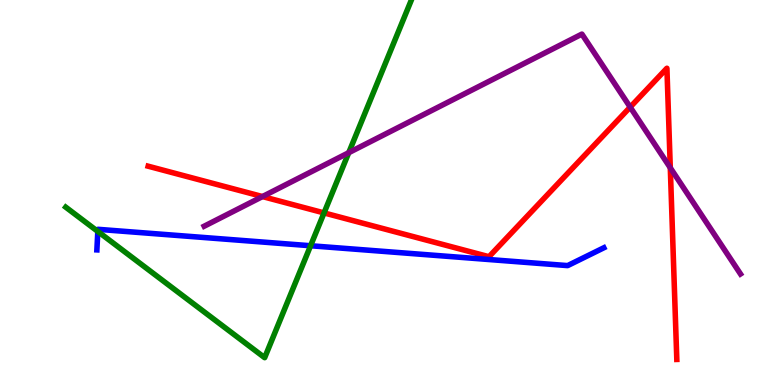[{'lines': ['blue', 'red'], 'intersections': []}, {'lines': ['green', 'red'], 'intersections': [{'x': 4.18, 'y': 4.47}]}, {'lines': ['purple', 'red'], 'intersections': [{'x': 3.39, 'y': 4.89}, {'x': 8.13, 'y': 7.22}, {'x': 8.65, 'y': 5.64}]}, {'lines': ['blue', 'green'], 'intersections': [{'x': 1.26, 'y': 3.99}, {'x': 4.01, 'y': 3.62}]}, {'lines': ['blue', 'purple'], 'intersections': []}, {'lines': ['green', 'purple'], 'intersections': [{'x': 4.5, 'y': 6.03}]}]